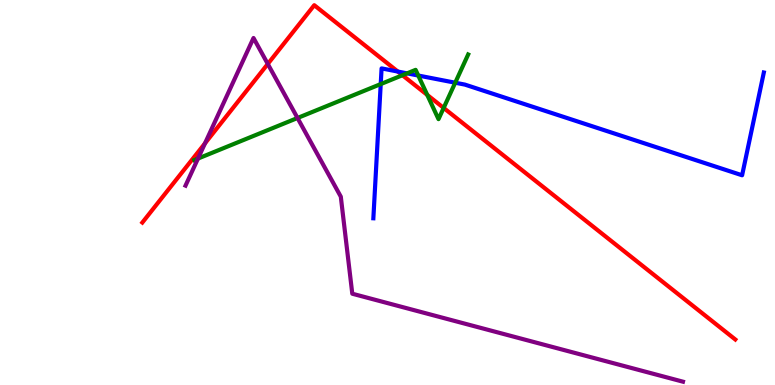[{'lines': ['blue', 'red'], 'intersections': [{'x': 5.13, 'y': 8.14}]}, {'lines': ['green', 'red'], 'intersections': [{'x': 5.19, 'y': 8.05}, {'x': 5.51, 'y': 7.53}, {'x': 5.72, 'y': 7.2}]}, {'lines': ['purple', 'red'], 'intersections': [{'x': 2.64, 'y': 6.28}, {'x': 3.46, 'y': 8.34}]}, {'lines': ['blue', 'green'], 'intersections': [{'x': 4.91, 'y': 7.82}, {'x': 5.25, 'y': 8.09}, {'x': 5.4, 'y': 8.04}, {'x': 5.87, 'y': 7.85}]}, {'lines': ['blue', 'purple'], 'intersections': []}, {'lines': ['green', 'purple'], 'intersections': [{'x': 2.55, 'y': 5.88}, {'x': 3.84, 'y': 6.94}]}]